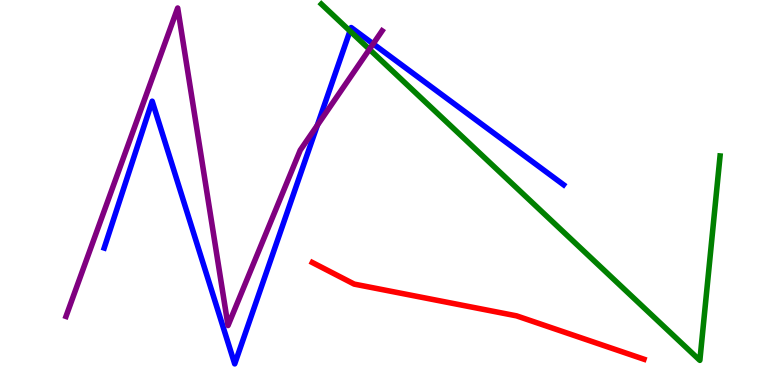[{'lines': ['blue', 'red'], 'intersections': []}, {'lines': ['green', 'red'], 'intersections': []}, {'lines': ['purple', 'red'], 'intersections': []}, {'lines': ['blue', 'green'], 'intersections': [{'x': 4.52, 'y': 9.19}]}, {'lines': ['blue', 'purple'], 'intersections': [{'x': 4.09, 'y': 6.75}, {'x': 4.82, 'y': 8.86}]}, {'lines': ['green', 'purple'], 'intersections': [{'x': 4.77, 'y': 8.72}]}]